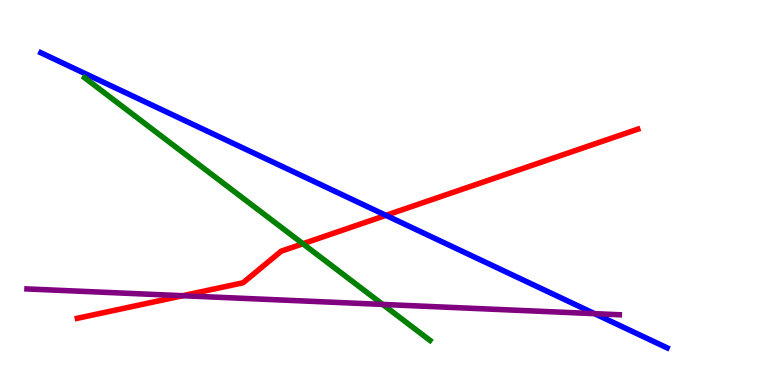[{'lines': ['blue', 'red'], 'intersections': [{'x': 4.98, 'y': 4.41}]}, {'lines': ['green', 'red'], 'intersections': [{'x': 3.91, 'y': 3.67}]}, {'lines': ['purple', 'red'], 'intersections': [{'x': 2.36, 'y': 2.32}]}, {'lines': ['blue', 'green'], 'intersections': []}, {'lines': ['blue', 'purple'], 'intersections': [{'x': 7.67, 'y': 1.85}]}, {'lines': ['green', 'purple'], 'intersections': [{'x': 4.94, 'y': 2.09}]}]